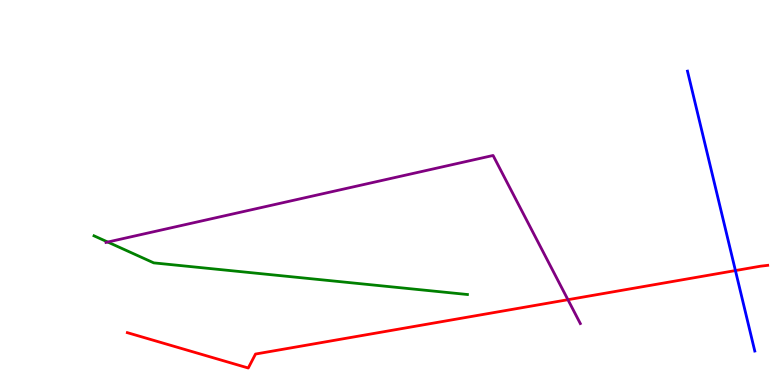[{'lines': ['blue', 'red'], 'intersections': [{'x': 9.49, 'y': 2.97}]}, {'lines': ['green', 'red'], 'intersections': []}, {'lines': ['purple', 'red'], 'intersections': [{'x': 7.33, 'y': 2.22}]}, {'lines': ['blue', 'green'], 'intersections': []}, {'lines': ['blue', 'purple'], 'intersections': []}, {'lines': ['green', 'purple'], 'intersections': [{'x': 1.39, 'y': 3.71}]}]